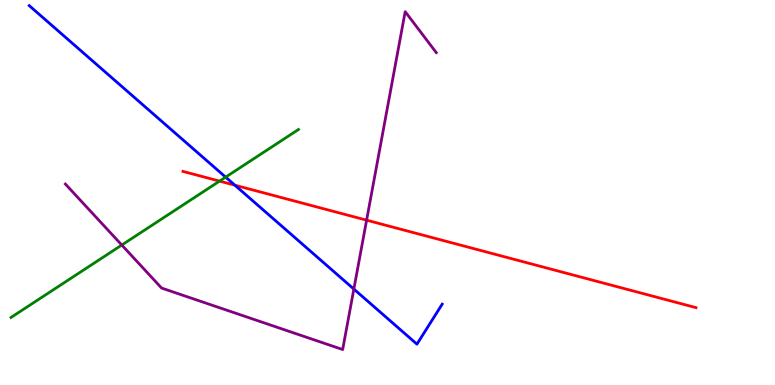[{'lines': ['blue', 'red'], 'intersections': [{'x': 3.03, 'y': 5.19}]}, {'lines': ['green', 'red'], 'intersections': [{'x': 2.83, 'y': 5.3}]}, {'lines': ['purple', 'red'], 'intersections': [{'x': 4.73, 'y': 4.28}]}, {'lines': ['blue', 'green'], 'intersections': [{'x': 2.91, 'y': 5.4}]}, {'lines': ['blue', 'purple'], 'intersections': [{'x': 4.57, 'y': 2.49}]}, {'lines': ['green', 'purple'], 'intersections': [{'x': 1.57, 'y': 3.64}]}]